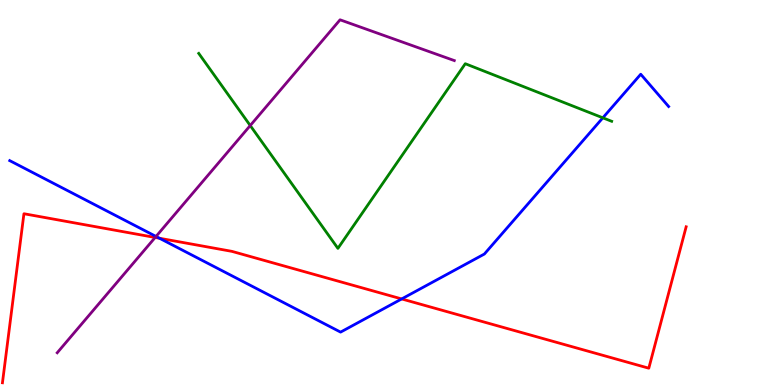[{'lines': ['blue', 'red'], 'intersections': [{'x': 2.06, 'y': 3.81}, {'x': 5.18, 'y': 2.24}]}, {'lines': ['green', 'red'], 'intersections': []}, {'lines': ['purple', 'red'], 'intersections': [{'x': 2.0, 'y': 3.83}]}, {'lines': ['blue', 'green'], 'intersections': [{'x': 7.78, 'y': 6.94}]}, {'lines': ['blue', 'purple'], 'intersections': [{'x': 2.01, 'y': 3.86}]}, {'lines': ['green', 'purple'], 'intersections': [{'x': 3.23, 'y': 6.74}]}]